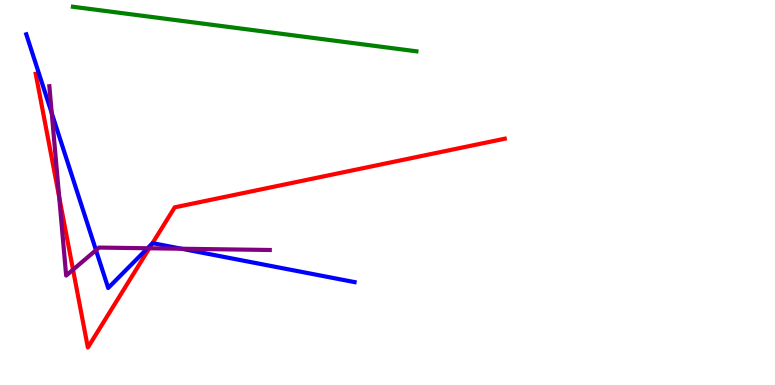[{'lines': ['blue', 'red'], 'intersections': [{'x': 1.97, 'y': 3.68}]}, {'lines': ['green', 'red'], 'intersections': []}, {'lines': ['purple', 'red'], 'intersections': [{'x': 0.764, 'y': 4.88}, {'x': 0.942, 'y': 3.0}, {'x': 1.93, 'y': 3.55}]}, {'lines': ['blue', 'green'], 'intersections': []}, {'lines': ['blue', 'purple'], 'intersections': [{'x': 0.668, 'y': 7.06}, {'x': 1.24, 'y': 3.5}, {'x': 1.9, 'y': 3.55}, {'x': 2.34, 'y': 3.54}]}, {'lines': ['green', 'purple'], 'intersections': []}]